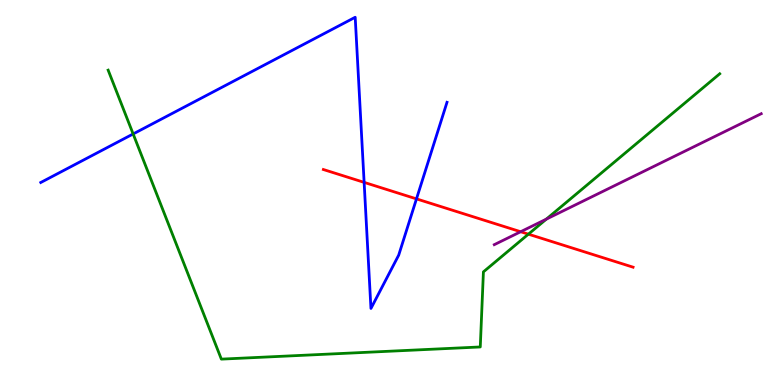[{'lines': ['blue', 'red'], 'intersections': [{'x': 4.7, 'y': 5.26}, {'x': 5.37, 'y': 4.83}]}, {'lines': ['green', 'red'], 'intersections': [{'x': 6.82, 'y': 3.92}]}, {'lines': ['purple', 'red'], 'intersections': [{'x': 6.72, 'y': 3.98}]}, {'lines': ['blue', 'green'], 'intersections': [{'x': 1.72, 'y': 6.52}]}, {'lines': ['blue', 'purple'], 'intersections': []}, {'lines': ['green', 'purple'], 'intersections': [{'x': 7.05, 'y': 4.31}]}]